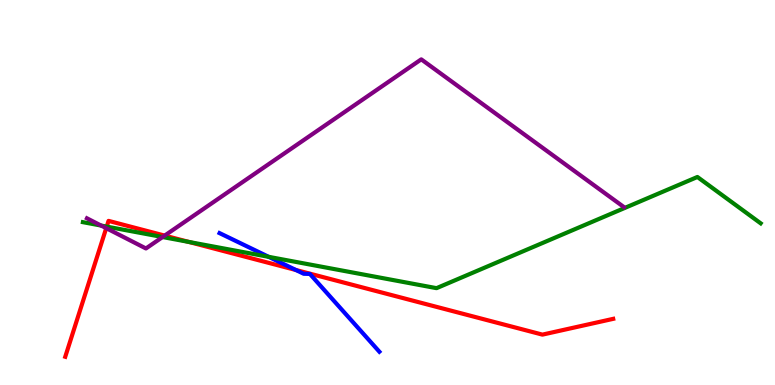[{'lines': ['blue', 'red'], 'intersections': [{'x': 3.82, 'y': 2.99}]}, {'lines': ['green', 'red'], 'intersections': [{'x': 1.38, 'y': 4.11}, {'x': 2.44, 'y': 3.72}]}, {'lines': ['purple', 'red'], 'intersections': [{'x': 1.37, 'y': 4.07}, {'x': 2.12, 'y': 3.88}]}, {'lines': ['blue', 'green'], 'intersections': [{'x': 3.47, 'y': 3.33}]}, {'lines': ['blue', 'purple'], 'intersections': []}, {'lines': ['green', 'purple'], 'intersections': [{'x': 1.31, 'y': 4.14}, {'x': 2.1, 'y': 3.84}]}]